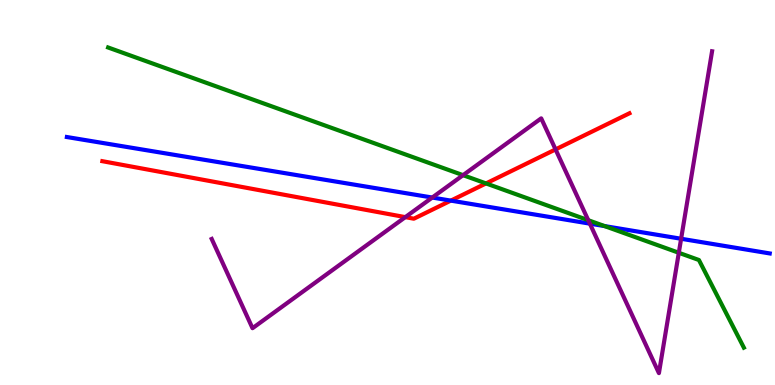[{'lines': ['blue', 'red'], 'intersections': [{'x': 5.82, 'y': 4.79}]}, {'lines': ['green', 'red'], 'intersections': [{'x': 6.27, 'y': 5.24}]}, {'lines': ['purple', 'red'], 'intersections': [{'x': 5.23, 'y': 4.36}, {'x': 7.17, 'y': 6.12}]}, {'lines': ['blue', 'green'], 'intersections': [{'x': 7.8, 'y': 4.13}]}, {'lines': ['blue', 'purple'], 'intersections': [{'x': 5.58, 'y': 4.87}, {'x': 7.61, 'y': 4.19}, {'x': 8.79, 'y': 3.8}]}, {'lines': ['green', 'purple'], 'intersections': [{'x': 5.97, 'y': 5.45}, {'x': 7.59, 'y': 4.28}, {'x': 8.76, 'y': 3.43}]}]